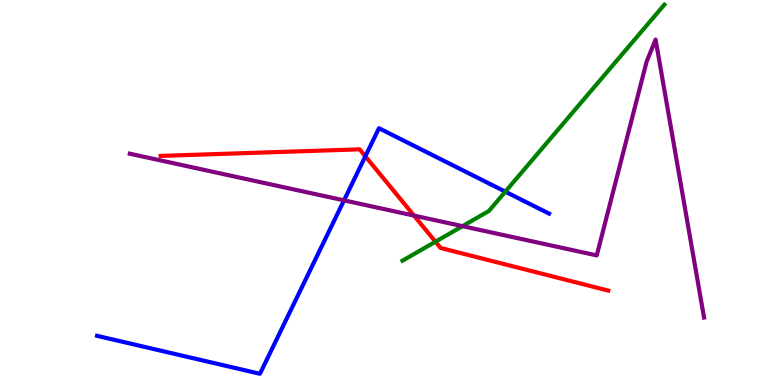[{'lines': ['blue', 'red'], 'intersections': [{'x': 4.71, 'y': 5.94}]}, {'lines': ['green', 'red'], 'intersections': [{'x': 5.62, 'y': 3.72}]}, {'lines': ['purple', 'red'], 'intersections': [{'x': 5.34, 'y': 4.4}]}, {'lines': ['blue', 'green'], 'intersections': [{'x': 6.52, 'y': 5.02}]}, {'lines': ['blue', 'purple'], 'intersections': [{'x': 4.44, 'y': 4.8}]}, {'lines': ['green', 'purple'], 'intersections': [{'x': 5.97, 'y': 4.13}]}]